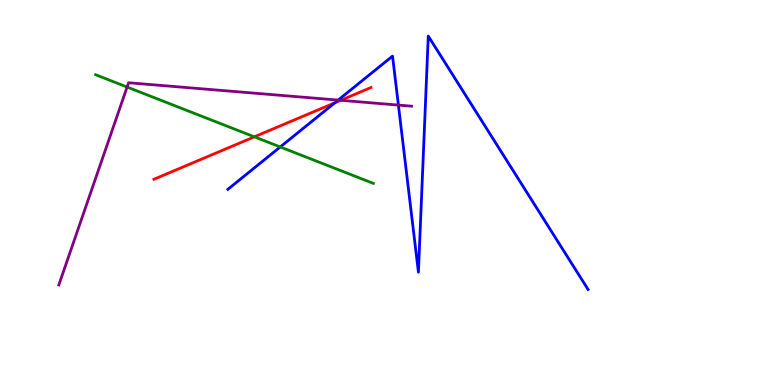[{'lines': ['blue', 'red'], 'intersections': [{'x': 4.32, 'y': 7.33}]}, {'lines': ['green', 'red'], 'intersections': [{'x': 3.28, 'y': 6.45}]}, {'lines': ['purple', 'red'], 'intersections': [{'x': 4.4, 'y': 7.39}]}, {'lines': ['blue', 'green'], 'intersections': [{'x': 3.62, 'y': 6.18}]}, {'lines': ['blue', 'purple'], 'intersections': [{'x': 4.36, 'y': 7.4}, {'x': 5.14, 'y': 7.27}]}, {'lines': ['green', 'purple'], 'intersections': [{'x': 1.64, 'y': 7.74}]}]